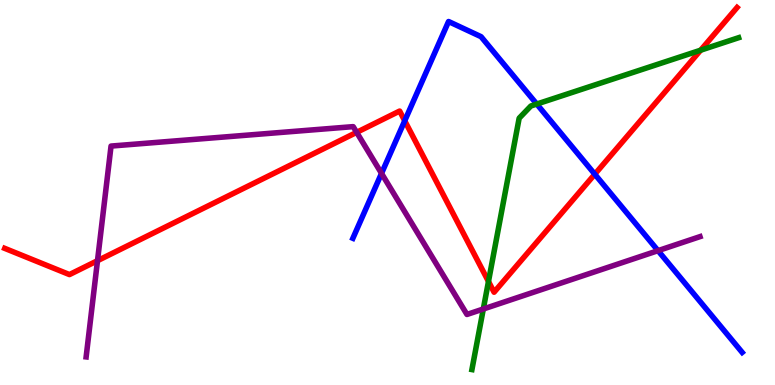[{'lines': ['blue', 'red'], 'intersections': [{'x': 5.22, 'y': 6.86}, {'x': 7.67, 'y': 5.48}]}, {'lines': ['green', 'red'], 'intersections': [{'x': 6.3, 'y': 2.69}, {'x': 9.04, 'y': 8.7}]}, {'lines': ['purple', 'red'], 'intersections': [{'x': 1.26, 'y': 3.23}, {'x': 4.6, 'y': 6.56}]}, {'lines': ['blue', 'green'], 'intersections': [{'x': 6.93, 'y': 7.3}]}, {'lines': ['blue', 'purple'], 'intersections': [{'x': 4.92, 'y': 5.5}, {'x': 8.49, 'y': 3.49}]}, {'lines': ['green', 'purple'], 'intersections': [{'x': 6.24, 'y': 1.97}]}]